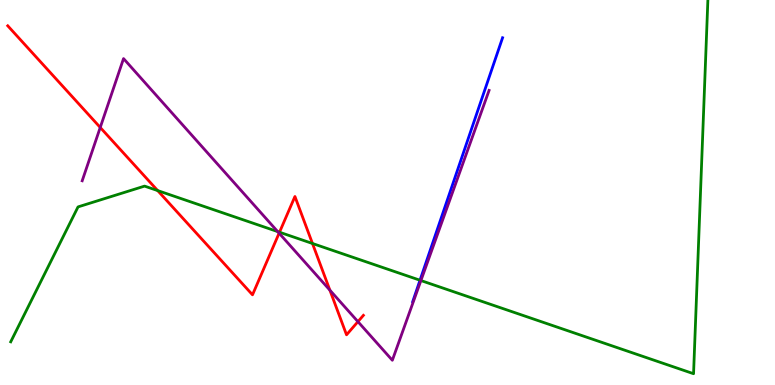[{'lines': ['blue', 'red'], 'intersections': []}, {'lines': ['green', 'red'], 'intersections': [{'x': 2.03, 'y': 5.05}, {'x': 3.61, 'y': 3.97}, {'x': 4.03, 'y': 3.68}]}, {'lines': ['purple', 'red'], 'intersections': [{'x': 1.29, 'y': 6.69}, {'x': 3.6, 'y': 3.94}, {'x': 4.26, 'y': 2.46}, {'x': 4.62, 'y': 1.65}]}, {'lines': ['blue', 'green'], 'intersections': [{'x': 5.42, 'y': 2.72}]}, {'lines': ['blue', 'purple'], 'intersections': []}, {'lines': ['green', 'purple'], 'intersections': [{'x': 3.58, 'y': 3.98}, {'x': 5.43, 'y': 2.71}]}]